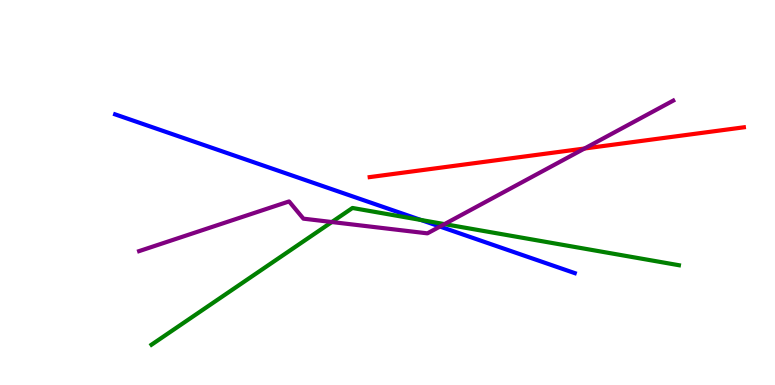[{'lines': ['blue', 'red'], 'intersections': []}, {'lines': ['green', 'red'], 'intersections': []}, {'lines': ['purple', 'red'], 'intersections': [{'x': 7.54, 'y': 6.14}]}, {'lines': ['blue', 'green'], 'intersections': [{'x': 5.43, 'y': 4.29}]}, {'lines': ['blue', 'purple'], 'intersections': [{'x': 5.68, 'y': 4.12}]}, {'lines': ['green', 'purple'], 'intersections': [{'x': 4.28, 'y': 4.23}, {'x': 5.74, 'y': 4.18}]}]